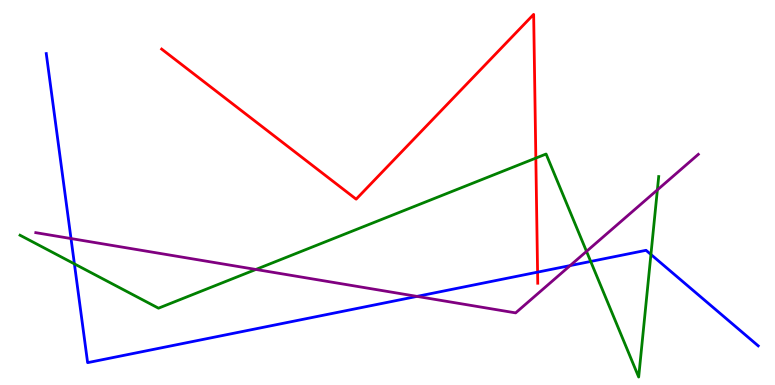[{'lines': ['blue', 'red'], 'intersections': [{'x': 6.94, 'y': 2.93}]}, {'lines': ['green', 'red'], 'intersections': [{'x': 6.91, 'y': 5.89}]}, {'lines': ['purple', 'red'], 'intersections': []}, {'lines': ['blue', 'green'], 'intersections': [{'x': 0.96, 'y': 3.15}, {'x': 7.62, 'y': 3.21}, {'x': 8.4, 'y': 3.39}]}, {'lines': ['blue', 'purple'], 'intersections': [{'x': 0.916, 'y': 3.8}, {'x': 5.38, 'y': 2.3}, {'x': 7.36, 'y': 3.1}]}, {'lines': ['green', 'purple'], 'intersections': [{'x': 3.3, 'y': 3.0}, {'x': 7.57, 'y': 3.47}, {'x': 8.48, 'y': 5.07}]}]